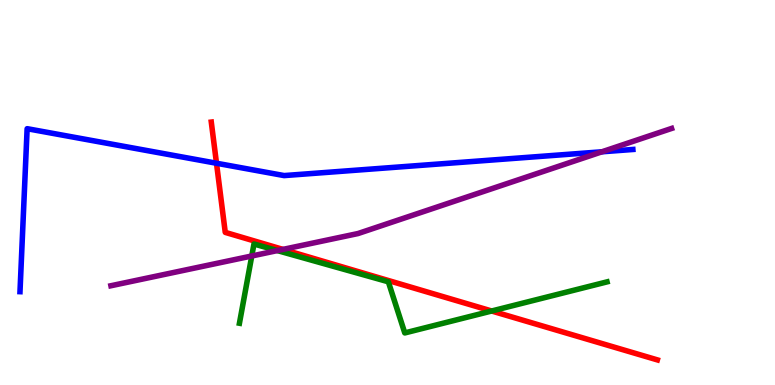[{'lines': ['blue', 'red'], 'intersections': [{'x': 2.79, 'y': 5.76}]}, {'lines': ['green', 'red'], 'intersections': [{'x': 6.34, 'y': 1.92}]}, {'lines': ['purple', 'red'], 'intersections': [{'x': 3.65, 'y': 3.52}]}, {'lines': ['blue', 'green'], 'intersections': []}, {'lines': ['blue', 'purple'], 'intersections': [{'x': 7.77, 'y': 6.06}]}, {'lines': ['green', 'purple'], 'intersections': [{'x': 3.25, 'y': 3.35}, {'x': 3.58, 'y': 3.49}]}]